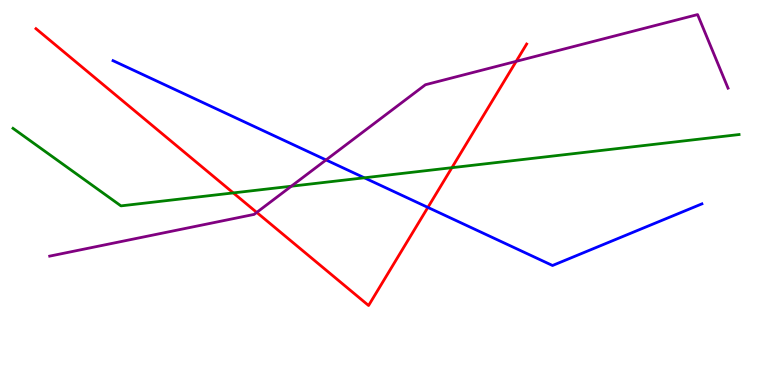[{'lines': ['blue', 'red'], 'intersections': [{'x': 5.52, 'y': 4.61}]}, {'lines': ['green', 'red'], 'intersections': [{'x': 3.01, 'y': 4.99}, {'x': 5.83, 'y': 5.64}]}, {'lines': ['purple', 'red'], 'intersections': [{'x': 3.31, 'y': 4.48}, {'x': 6.66, 'y': 8.41}]}, {'lines': ['blue', 'green'], 'intersections': [{'x': 4.7, 'y': 5.38}]}, {'lines': ['blue', 'purple'], 'intersections': [{'x': 4.21, 'y': 5.85}]}, {'lines': ['green', 'purple'], 'intersections': [{'x': 3.76, 'y': 5.16}]}]